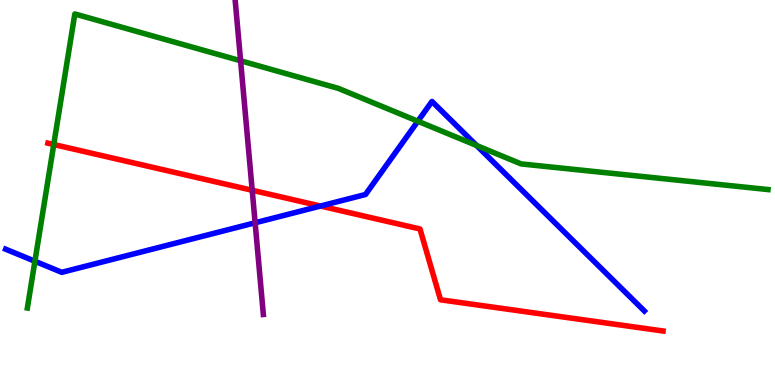[{'lines': ['blue', 'red'], 'intersections': [{'x': 4.14, 'y': 4.65}]}, {'lines': ['green', 'red'], 'intersections': [{'x': 0.694, 'y': 6.25}]}, {'lines': ['purple', 'red'], 'intersections': [{'x': 3.25, 'y': 5.06}]}, {'lines': ['blue', 'green'], 'intersections': [{'x': 0.45, 'y': 3.21}, {'x': 5.39, 'y': 6.85}, {'x': 6.15, 'y': 6.22}]}, {'lines': ['blue', 'purple'], 'intersections': [{'x': 3.29, 'y': 4.21}]}, {'lines': ['green', 'purple'], 'intersections': [{'x': 3.1, 'y': 8.42}]}]